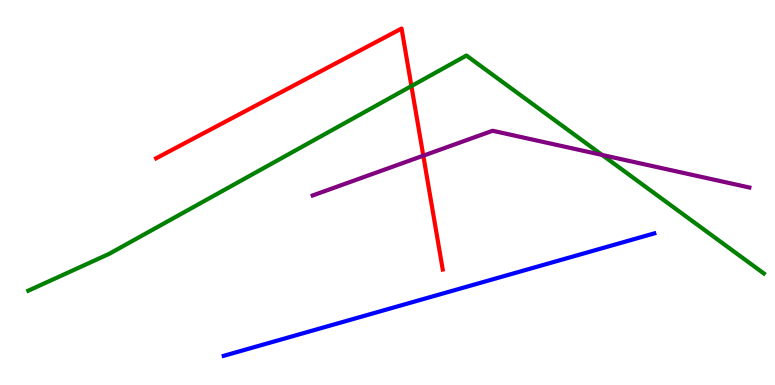[{'lines': ['blue', 'red'], 'intersections': []}, {'lines': ['green', 'red'], 'intersections': [{'x': 5.31, 'y': 7.76}]}, {'lines': ['purple', 'red'], 'intersections': [{'x': 5.46, 'y': 5.96}]}, {'lines': ['blue', 'green'], 'intersections': []}, {'lines': ['blue', 'purple'], 'intersections': []}, {'lines': ['green', 'purple'], 'intersections': [{'x': 7.77, 'y': 5.98}]}]